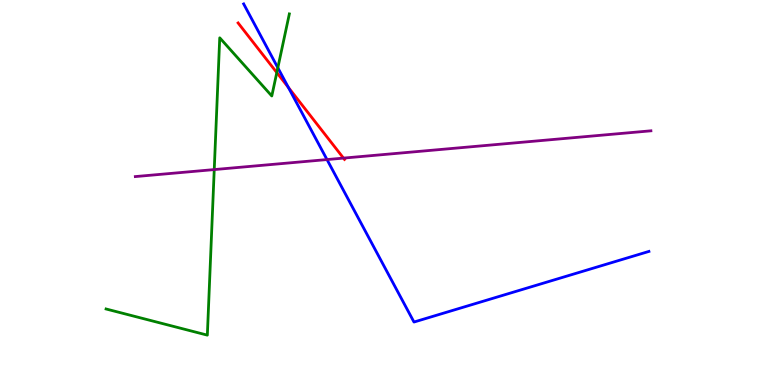[{'lines': ['blue', 'red'], 'intersections': [{'x': 3.72, 'y': 7.73}]}, {'lines': ['green', 'red'], 'intersections': [{'x': 3.57, 'y': 8.11}]}, {'lines': ['purple', 'red'], 'intersections': [{'x': 4.43, 'y': 5.89}]}, {'lines': ['blue', 'green'], 'intersections': [{'x': 3.58, 'y': 8.24}]}, {'lines': ['blue', 'purple'], 'intersections': [{'x': 4.22, 'y': 5.86}]}, {'lines': ['green', 'purple'], 'intersections': [{'x': 2.76, 'y': 5.6}]}]